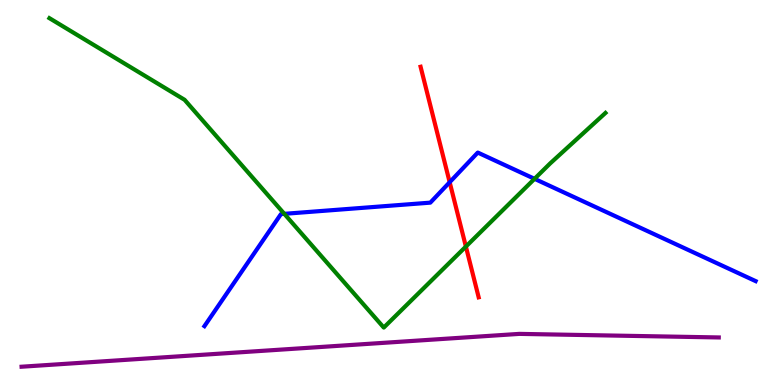[{'lines': ['blue', 'red'], 'intersections': [{'x': 5.8, 'y': 5.27}]}, {'lines': ['green', 'red'], 'intersections': [{'x': 6.01, 'y': 3.6}]}, {'lines': ['purple', 'red'], 'intersections': []}, {'lines': ['blue', 'green'], 'intersections': [{'x': 3.67, 'y': 4.45}, {'x': 6.9, 'y': 5.36}]}, {'lines': ['blue', 'purple'], 'intersections': []}, {'lines': ['green', 'purple'], 'intersections': []}]